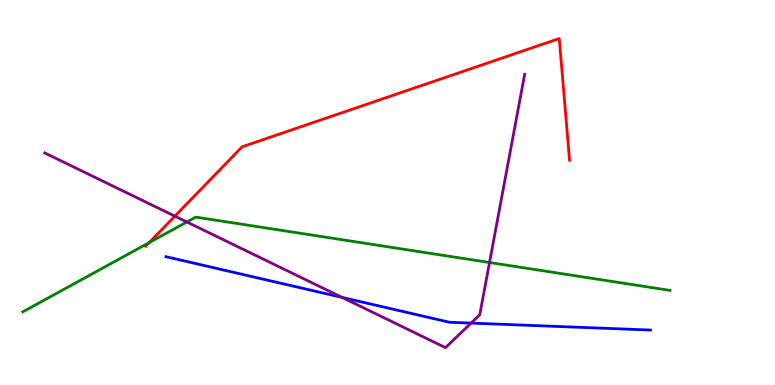[{'lines': ['blue', 'red'], 'intersections': []}, {'lines': ['green', 'red'], 'intersections': [{'x': 1.92, 'y': 3.7}]}, {'lines': ['purple', 'red'], 'intersections': [{'x': 2.26, 'y': 4.39}]}, {'lines': ['blue', 'green'], 'intersections': []}, {'lines': ['blue', 'purple'], 'intersections': [{'x': 4.41, 'y': 2.27}, {'x': 6.08, 'y': 1.61}]}, {'lines': ['green', 'purple'], 'intersections': [{'x': 2.41, 'y': 4.23}, {'x': 6.32, 'y': 3.18}]}]